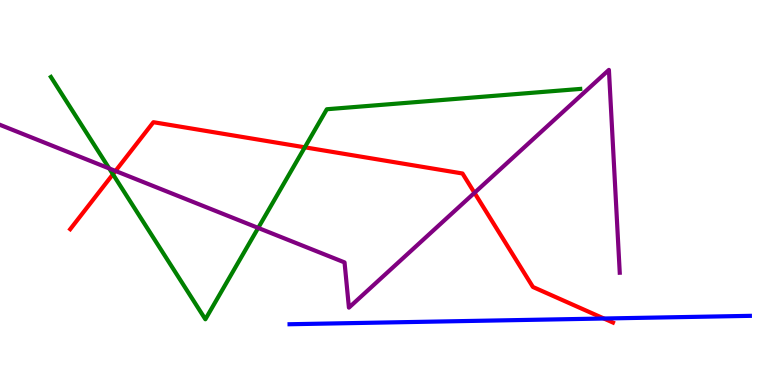[{'lines': ['blue', 'red'], 'intersections': [{'x': 7.79, 'y': 1.73}]}, {'lines': ['green', 'red'], 'intersections': [{'x': 1.46, 'y': 5.47}, {'x': 3.93, 'y': 6.17}]}, {'lines': ['purple', 'red'], 'intersections': [{'x': 1.49, 'y': 5.56}, {'x': 6.12, 'y': 4.99}]}, {'lines': ['blue', 'green'], 'intersections': []}, {'lines': ['blue', 'purple'], 'intersections': []}, {'lines': ['green', 'purple'], 'intersections': [{'x': 1.41, 'y': 5.62}, {'x': 3.33, 'y': 4.08}]}]